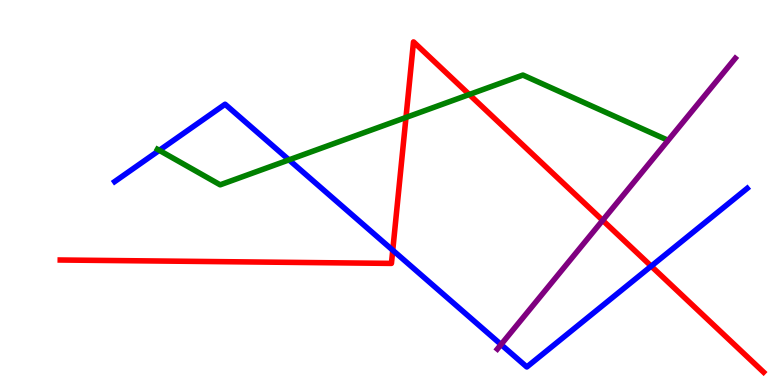[{'lines': ['blue', 'red'], 'intersections': [{'x': 5.07, 'y': 3.5}, {'x': 8.4, 'y': 3.09}]}, {'lines': ['green', 'red'], 'intersections': [{'x': 5.24, 'y': 6.95}, {'x': 6.06, 'y': 7.55}]}, {'lines': ['purple', 'red'], 'intersections': [{'x': 7.78, 'y': 4.28}]}, {'lines': ['blue', 'green'], 'intersections': [{'x': 2.06, 'y': 6.09}, {'x': 3.73, 'y': 5.85}]}, {'lines': ['blue', 'purple'], 'intersections': [{'x': 6.47, 'y': 1.05}]}, {'lines': ['green', 'purple'], 'intersections': []}]